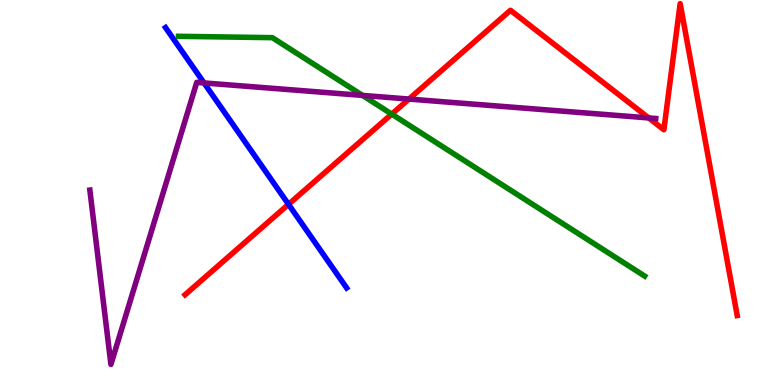[{'lines': ['blue', 'red'], 'intersections': [{'x': 3.72, 'y': 4.69}]}, {'lines': ['green', 'red'], 'intersections': [{'x': 5.05, 'y': 7.04}]}, {'lines': ['purple', 'red'], 'intersections': [{'x': 5.28, 'y': 7.43}, {'x': 8.37, 'y': 6.94}]}, {'lines': ['blue', 'green'], 'intersections': []}, {'lines': ['blue', 'purple'], 'intersections': [{'x': 2.63, 'y': 7.85}]}, {'lines': ['green', 'purple'], 'intersections': [{'x': 4.68, 'y': 7.52}]}]